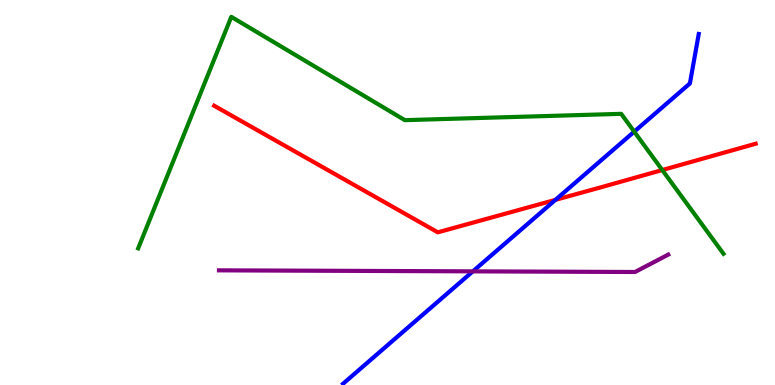[{'lines': ['blue', 'red'], 'intersections': [{'x': 7.17, 'y': 4.81}]}, {'lines': ['green', 'red'], 'intersections': [{'x': 8.55, 'y': 5.58}]}, {'lines': ['purple', 'red'], 'intersections': []}, {'lines': ['blue', 'green'], 'intersections': [{'x': 8.18, 'y': 6.58}]}, {'lines': ['blue', 'purple'], 'intersections': [{'x': 6.1, 'y': 2.95}]}, {'lines': ['green', 'purple'], 'intersections': []}]